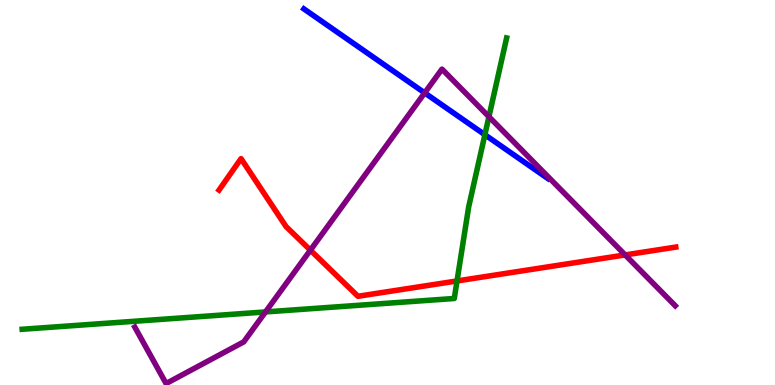[{'lines': ['blue', 'red'], 'intersections': []}, {'lines': ['green', 'red'], 'intersections': [{'x': 5.9, 'y': 2.7}]}, {'lines': ['purple', 'red'], 'intersections': [{'x': 4.01, 'y': 3.5}, {'x': 8.07, 'y': 3.38}]}, {'lines': ['blue', 'green'], 'intersections': [{'x': 6.26, 'y': 6.5}]}, {'lines': ['blue', 'purple'], 'intersections': [{'x': 5.48, 'y': 7.59}]}, {'lines': ['green', 'purple'], 'intersections': [{'x': 3.43, 'y': 1.9}, {'x': 6.31, 'y': 6.97}]}]